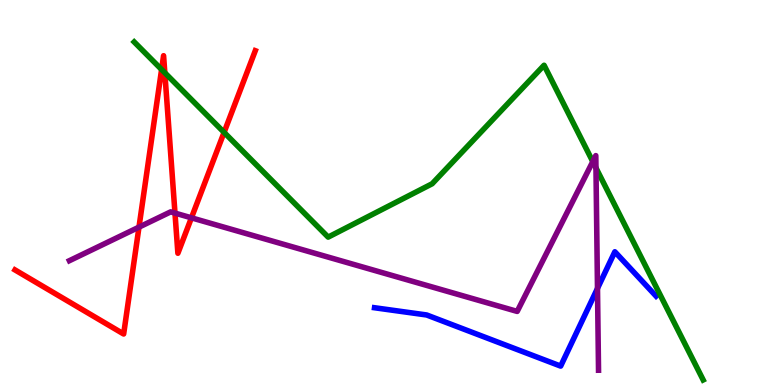[{'lines': ['blue', 'red'], 'intersections': []}, {'lines': ['green', 'red'], 'intersections': [{'x': 2.09, 'y': 8.19}, {'x': 2.13, 'y': 8.11}, {'x': 2.89, 'y': 6.56}]}, {'lines': ['purple', 'red'], 'intersections': [{'x': 1.79, 'y': 4.1}, {'x': 2.26, 'y': 4.47}, {'x': 2.47, 'y': 4.34}]}, {'lines': ['blue', 'green'], 'intersections': []}, {'lines': ['blue', 'purple'], 'intersections': [{'x': 7.71, 'y': 2.51}]}, {'lines': ['green', 'purple'], 'intersections': [{'x': 7.65, 'y': 5.8}, {'x': 7.69, 'y': 5.64}]}]